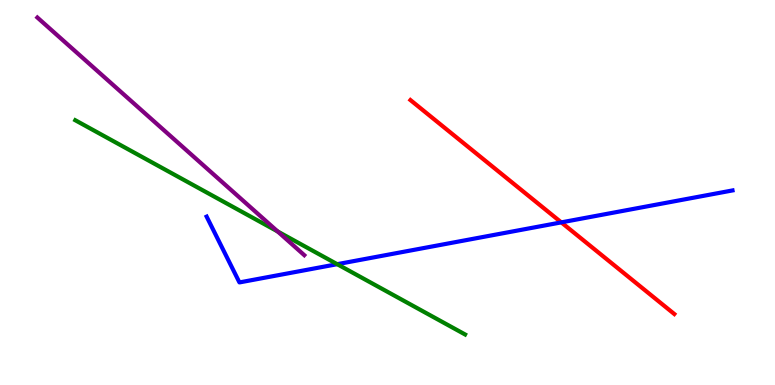[{'lines': ['blue', 'red'], 'intersections': [{'x': 7.24, 'y': 4.22}]}, {'lines': ['green', 'red'], 'intersections': []}, {'lines': ['purple', 'red'], 'intersections': []}, {'lines': ['blue', 'green'], 'intersections': [{'x': 4.35, 'y': 3.14}]}, {'lines': ['blue', 'purple'], 'intersections': []}, {'lines': ['green', 'purple'], 'intersections': [{'x': 3.58, 'y': 3.99}]}]